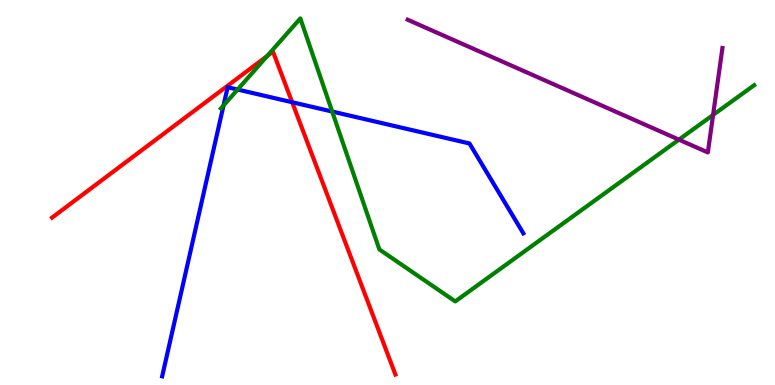[{'lines': ['blue', 'red'], 'intersections': [{'x': 3.77, 'y': 7.34}]}, {'lines': ['green', 'red'], 'intersections': [{'x': 3.45, 'y': 8.55}]}, {'lines': ['purple', 'red'], 'intersections': []}, {'lines': ['blue', 'green'], 'intersections': [{'x': 2.88, 'y': 7.26}, {'x': 3.07, 'y': 7.67}, {'x': 4.29, 'y': 7.1}]}, {'lines': ['blue', 'purple'], 'intersections': []}, {'lines': ['green', 'purple'], 'intersections': [{'x': 8.76, 'y': 6.37}, {'x': 9.2, 'y': 7.01}]}]